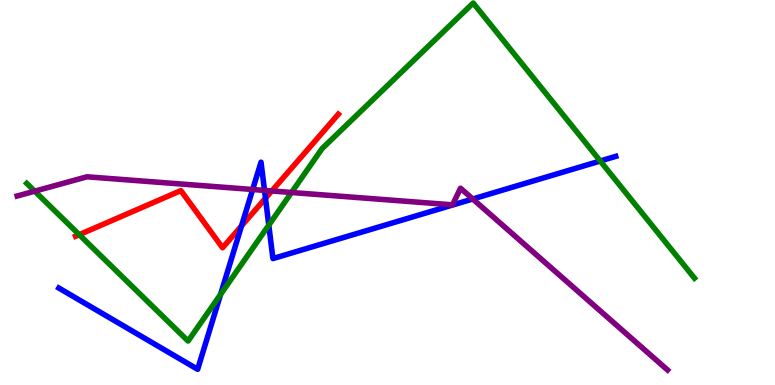[{'lines': ['blue', 'red'], 'intersections': [{'x': 3.12, 'y': 4.13}, {'x': 3.43, 'y': 4.85}]}, {'lines': ['green', 'red'], 'intersections': [{'x': 1.02, 'y': 3.9}]}, {'lines': ['purple', 'red'], 'intersections': [{'x': 3.51, 'y': 5.04}]}, {'lines': ['blue', 'green'], 'intersections': [{'x': 2.85, 'y': 2.35}, {'x': 3.47, 'y': 4.15}, {'x': 7.74, 'y': 5.82}]}, {'lines': ['blue', 'purple'], 'intersections': [{'x': 3.26, 'y': 5.08}, {'x': 3.41, 'y': 5.05}, {'x': 6.1, 'y': 4.83}]}, {'lines': ['green', 'purple'], 'intersections': [{'x': 0.448, 'y': 5.03}, {'x': 3.76, 'y': 5.0}]}]